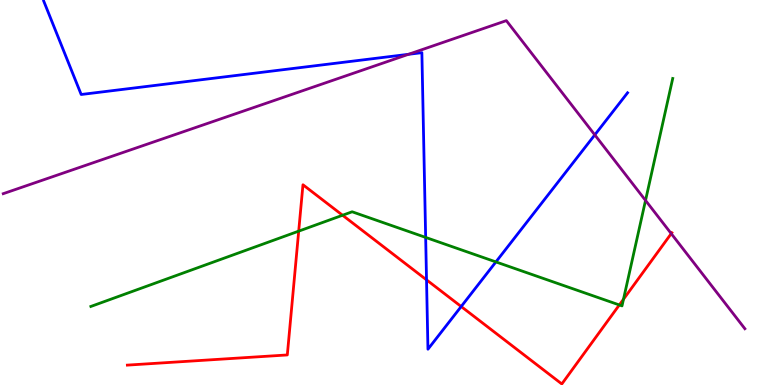[{'lines': ['blue', 'red'], 'intersections': [{'x': 5.5, 'y': 2.73}, {'x': 5.95, 'y': 2.04}]}, {'lines': ['green', 'red'], 'intersections': [{'x': 3.85, 'y': 4.0}, {'x': 4.42, 'y': 4.41}, {'x': 7.99, 'y': 2.08}, {'x': 8.05, 'y': 2.23}]}, {'lines': ['purple', 'red'], 'intersections': [{'x': 8.66, 'y': 3.93}]}, {'lines': ['blue', 'green'], 'intersections': [{'x': 5.49, 'y': 3.83}, {'x': 6.4, 'y': 3.2}]}, {'lines': ['blue', 'purple'], 'intersections': [{'x': 5.27, 'y': 8.59}, {'x': 7.67, 'y': 6.5}]}, {'lines': ['green', 'purple'], 'intersections': [{'x': 8.33, 'y': 4.79}]}]